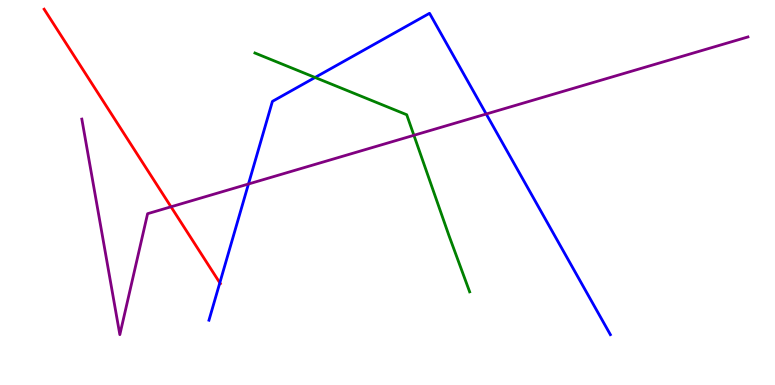[{'lines': ['blue', 'red'], 'intersections': [{'x': 2.84, 'y': 2.65}]}, {'lines': ['green', 'red'], 'intersections': []}, {'lines': ['purple', 'red'], 'intersections': [{'x': 2.21, 'y': 4.63}]}, {'lines': ['blue', 'green'], 'intersections': [{'x': 4.07, 'y': 7.99}]}, {'lines': ['blue', 'purple'], 'intersections': [{'x': 3.21, 'y': 5.22}, {'x': 6.27, 'y': 7.04}]}, {'lines': ['green', 'purple'], 'intersections': [{'x': 5.34, 'y': 6.49}]}]